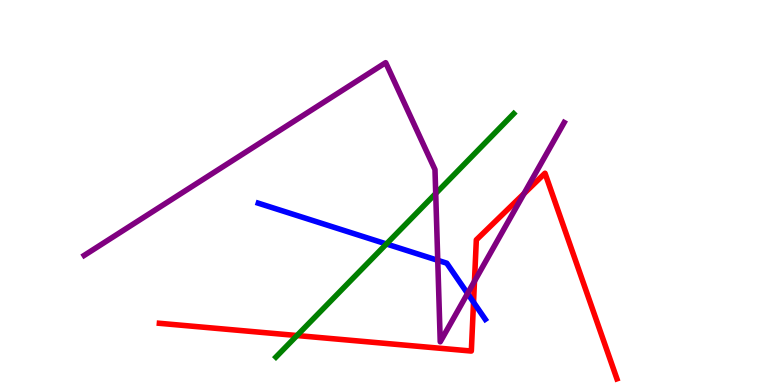[{'lines': ['blue', 'red'], 'intersections': [{'x': 6.11, 'y': 2.15}]}, {'lines': ['green', 'red'], 'intersections': [{'x': 3.83, 'y': 1.28}]}, {'lines': ['purple', 'red'], 'intersections': [{'x': 6.12, 'y': 2.7}, {'x': 6.76, 'y': 4.97}]}, {'lines': ['blue', 'green'], 'intersections': [{'x': 4.99, 'y': 3.66}]}, {'lines': ['blue', 'purple'], 'intersections': [{'x': 5.65, 'y': 3.24}, {'x': 6.03, 'y': 2.38}]}, {'lines': ['green', 'purple'], 'intersections': [{'x': 5.62, 'y': 4.97}]}]